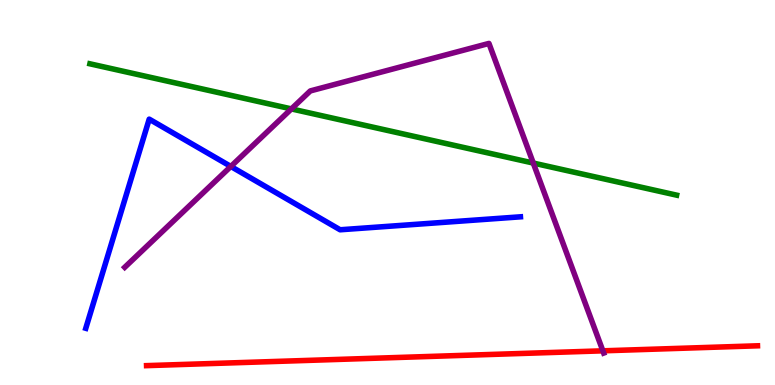[{'lines': ['blue', 'red'], 'intersections': []}, {'lines': ['green', 'red'], 'intersections': []}, {'lines': ['purple', 'red'], 'intersections': [{'x': 7.78, 'y': 0.888}]}, {'lines': ['blue', 'green'], 'intersections': []}, {'lines': ['blue', 'purple'], 'intersections': [{'x': 2.98, 'y': 5.68}]}, {'lines': ['green', 'purple'], 'intersections': [{'x': 3.76, 'y': 7.17}, {'x': 6.88, 'y': 5.76}]}]